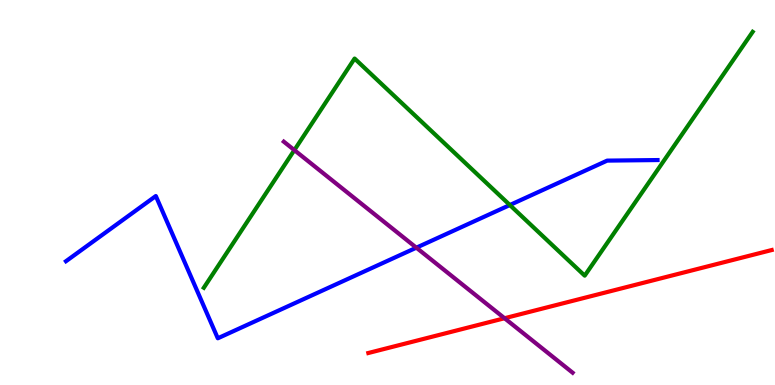[{'lines': ['blue', 'red'], 'intersections': []}, {'lines': ['green', 'red'], 'intersections': []}, {'lines': ['purple', 'red'], 'intersections': [{'x': 6.51, 'y': 1.73}]}, {'lines': ['blue', 'green'], 'intersections': [{'x': 6.58, 'y': 4.67}]}, {'lines': ['blue', 'purple'], 'intersections': [{'x': 5.37, 'y': 3.57}]}, {'lines': ['green', 'purple'], 'intersections': [{'x': 3.8, 'y': 6.1}]}]